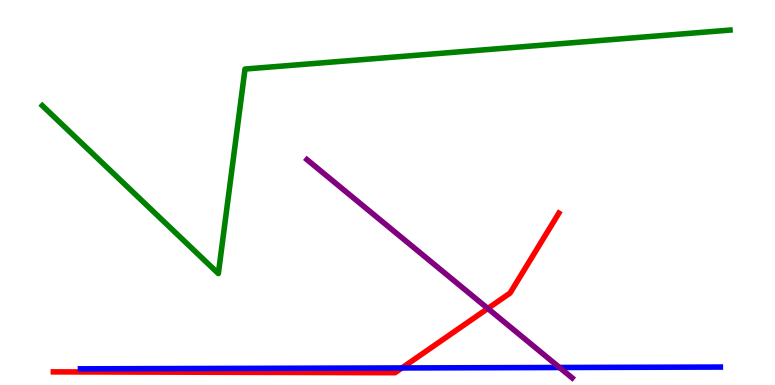[{'lines': ['blue', 'red'], 'intersections': [{'x': 5.19, 'y': 0.443}]}, {'lines': ['green', 'red'], 'intersections': []}, {'lines': ['purple', 'red'], 'intersections': [{'x': 6.29, 'y': 1.99}]}, {'lines': ['blue', 'green'], 'intersections': []}, {'lines': ['blue', 'purple'], 'intersections': [{'x': 7.22, 'y': 0.455}]}, {'lines': ['green', 'purple'], 'intersections': []}]